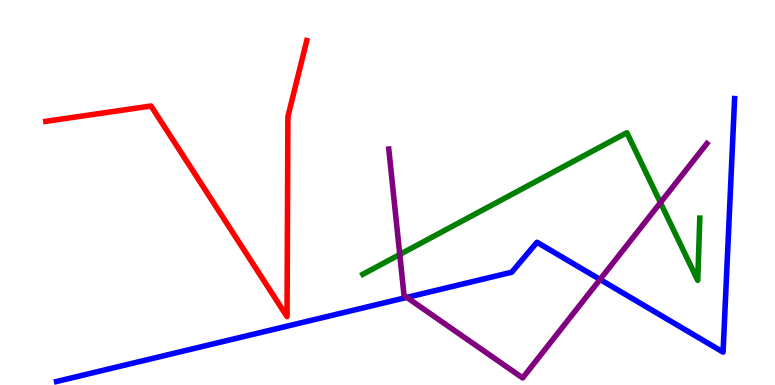[{'lines': ['blue', 'red'], 'intersections': []}, {'lines': ['green', 'red'], 'intersections': []}, {'lines': ['purple', 'red'], 'intersections': []}, {'lines': ['blue', 'green'], 'intersections': []}, {'lines': ['blue', 'purple'], 'intersections': [{'x': 5.25, 'y': 2.28}, {'x': 7.74, 'y': 2.74}]}, {'lines': ['green', 'purple'], 'intersections': [{'x': 5.16, 'y': 3.39}, {'x': 8.52, 'y': 4.74}]}]